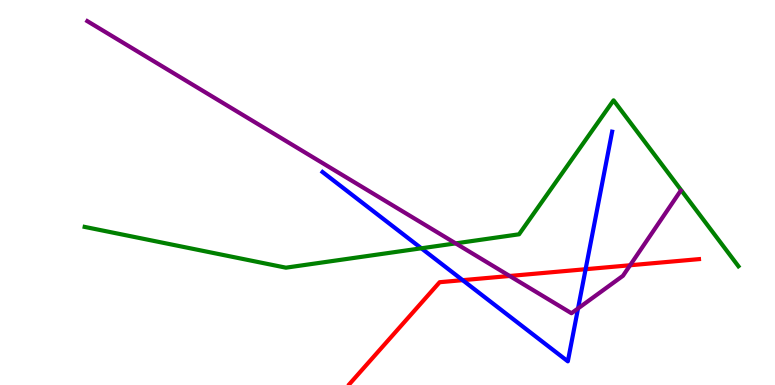[{'lines': ['blue', 'red'], 'intersections': [{'x': 5.97, 'y': 2.72}, {'x': 7.56, 'y': 3.01}]}, {'lines': ['green', 'red'], 'intersections': []}, {'lines': ['purple', 'red'], 'intersections': [{'x': 6.58, 'y': 2.83}, {'x': 8.13, 'y': 3.11}]}, {'lines': ['blue', 'green'], 'intersections': [{'x': 5.44, 'y': 3.55}]}, {'lines': ['blue', 'purple'], 'intersections': [{'x': 7.46, 'y': 1.99}]}, {'lines': ['green', 'purple'], 'intersections': [{'x': 5.88, 'y': 3.68}]}]